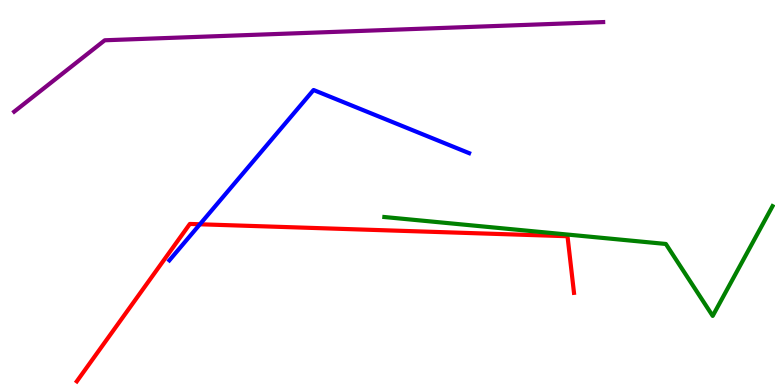[{'lines': ['blue', 'red'], 'intersections': [{'x': 2.58, 'y': 4.17}]}, {'lines': ['green', 'red'], 'intersections': []}, {'lines': ['purple', 'red'], 'intersections': []}, {'lines': ['blue', 'green'], 'intersections': []}, {'lines': ['blue', 'purple'], 'intersections': []}, {'lines': ['green', 'purple'], 'intersections': []}]